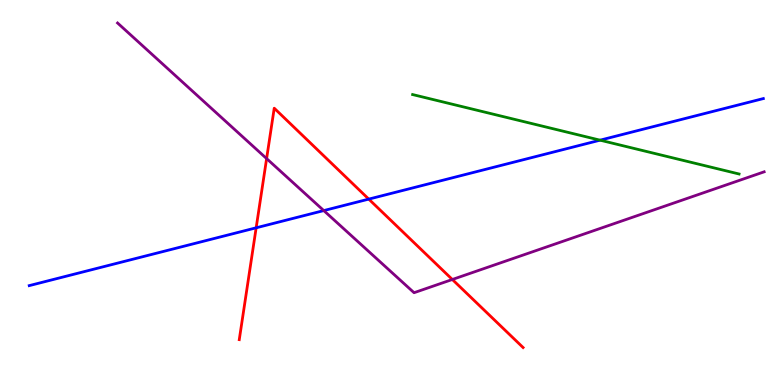[{'lines': ['blue', 'red'], 'intersections': [{'x': 3.31, 'y': 4.08}, {'x': 4.76, 'y': 4.83}]}, {'lines': ['green', 'red'], 'intersections': []}, {'lines': ['purple', 'red'], 'intersections': [{'x': 3.44, 'y': 5.88}, {'x': 5.84, 'y': 2.74}]}, {'lines': ['blue', 'green'], 'intersections': [{'x': 7.74, 'y': 6.36}]}, {'lines': ['blue', 'purple'], 'intersections': [{'x': 4.18, 'y': 4.53}]}, {'lines': ['green', 'purple'], 'intersections': []}]